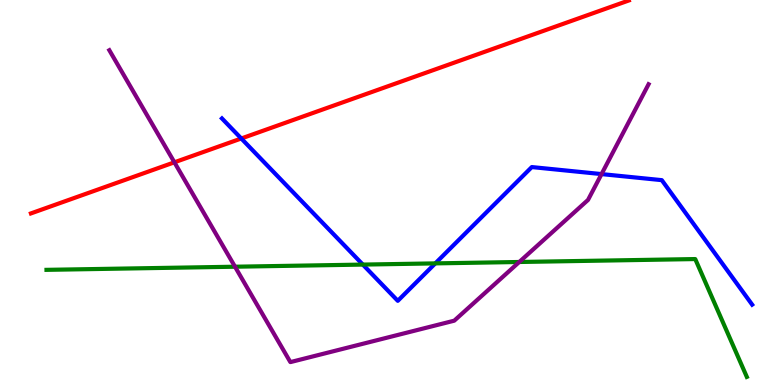[{'lines': ['blue', 'red'], 'intersections': [{'x': 3.11, 'y': 6.4}]}, {'lines': ['green', 'red'], 'intersections': []}, {'lines': ['purple', 'red'], 'intersections': [{'x': 2.25, 'y': 5.78}]}, {'lines': ['blue', 'green'], 'intersections': [{'x': 4.68, 'y': 3.13}, {'x': 5.62, 'y': 3.16}]}, {'lines': ['blue', 'purple'], 'intersections': [{'x': 7.76, 'y': 5.48}]}, {'lines': ['green', 'purple'], 'intersections': [{'x': 3.03, 'y': 3.07}, {'x': 6.7, 'y': 3.2}]}]